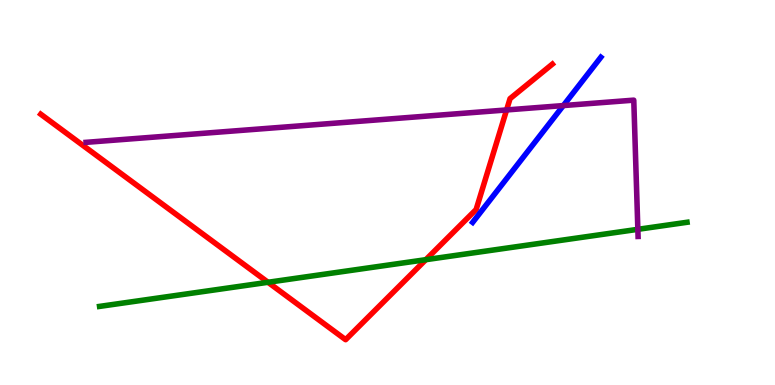[{'lines': ['blue', 'red'], 'intersections': []}, {'lines': ['green', 'red'], 'intersections': [{'x': 3.46, 'y': 2.67}, {'x': 5.49, 'y': 3.25}]}, {'lines': ['purple', 'red'], 'intersections': [{'x': 6.54, 'y': 7.14}]}, {'lines': ['blue', 'green'], 'intersections': []}, {'lines': ['blue', 'purple'], 'intersections': [{'x': 7.27, 'y': 7.26}]}, {'lines': ['green', 'purple'], 'intersections': [{'x': 8.23, 'y': 4.04}]}]